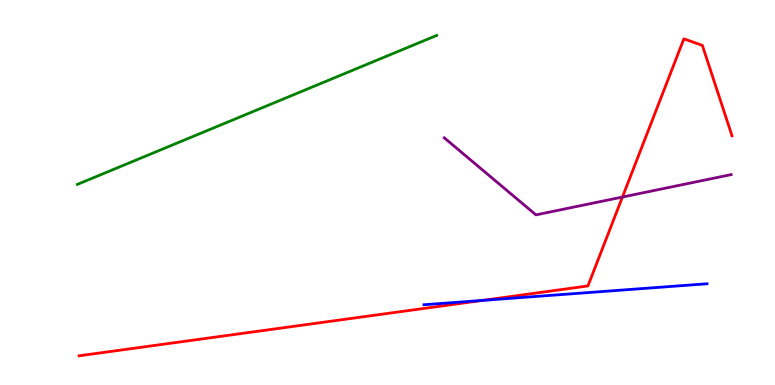[{'lines': ['blue', 'red'], 'intersections': [{'x': 6.23, 'y': 2.2}]}, {'lines': ['green', 'red'], 'intersections': []}, {'lines': ['purple', 'red'], 'intersections': [{'x': 8.03, 'y': 4.88}]}, {'lines': ['blue', 'green'], 'intersections': []}, {'lines': ['blue', 'purple'], 'intersections': []}, {'lines': ['green', 'purple'], 'intersections': []}]